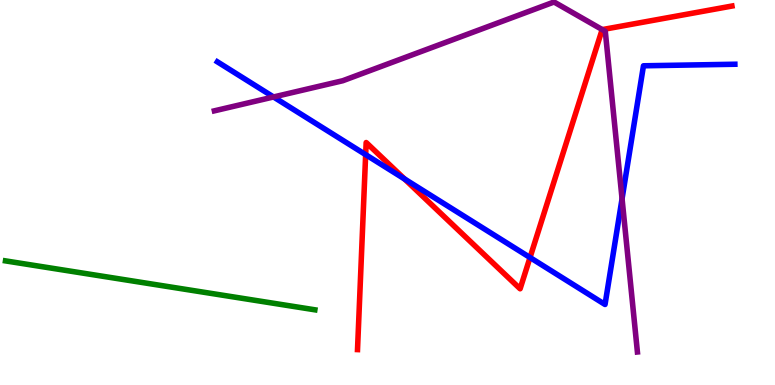[{'lines': ['blue', 'red'], 'intersections': [{'x': 4.72, 'y': 5.98}, {'x': 5.22, 'y': 5.35}, {'x': 6.84, 'y': 3.31}]}, {'lines': ['green', 'red'], 'intersections': []}, {'lines': ['purple', 'red'], 'intersections': [{'x': 7.77, 'y': 9.23}]}, {'lines': ['blue', 'green'], 'intersections': []}, {'lines': ['blue', 'purple'], 'intersections': [{'x': 3.53, 'y': 7.48}, {'x': 8.03, 'y': 4.84}]}, {'lines': ['green', 'purple'], 'intersections': []}]